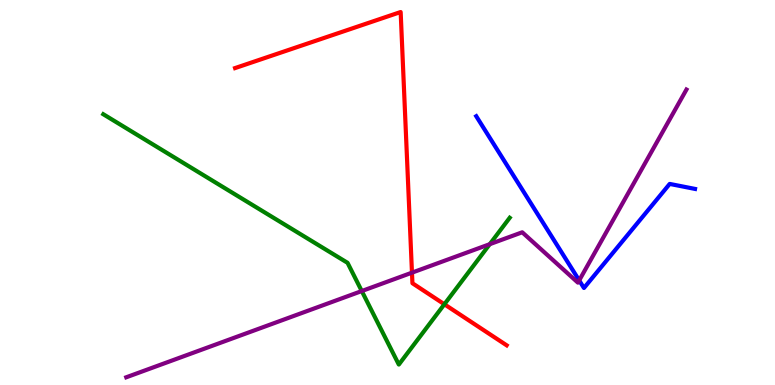[{'lines': ['blue', 'red'], 'intersections': []}, {'lines': ['green', 'red'], 'intersections': [{'x': 5.73, 'y': 2.1}]}, {'lines': ['purple', 'red'], 'intersections': [{'x': 5.32, 'y': 2.92}]}, {'lines': ['blue', 'green'], 'intersections': []}, {'lines': ['blue', 'purple'], 'intersections': [{'x': 7.47, 'y': 2.72}]}, {'lines': ['green', 'purple'], 'intersections': [{'x': 4.67, 'y': 2.44}, {'x': 6.32, 'y': 3.66}]}]